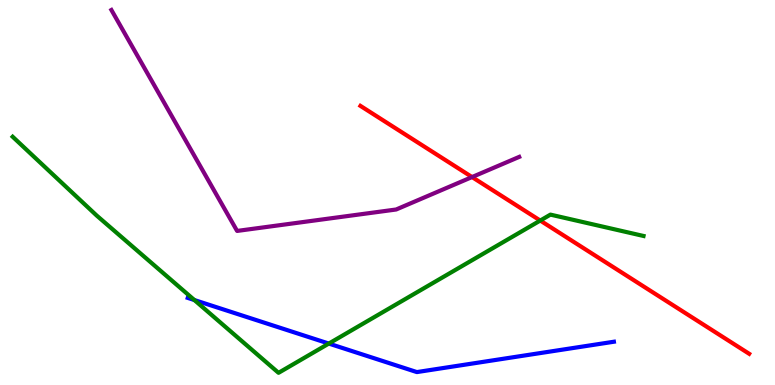[{'lines': ['blue', 'red'], 'intersections': []}, {'lines': ['green', 'red'], 'intersections': [{'x': 6.97, 'y': 4.27}]}, {'lines': ['purple', 'red'], 'intersections': [{'x': 6.09, 'y': 5.4}]}, {'lines': ['blue', 'green'], 'intersections': [{'x': 2.51, 'y': 2.21}, {'x': 4.24, 'y': 1.08}]}, {'lines': ['blue', 'purple'], 'intersections': []}, {'lines': ['green', 'purple'], 'intersections': []}]